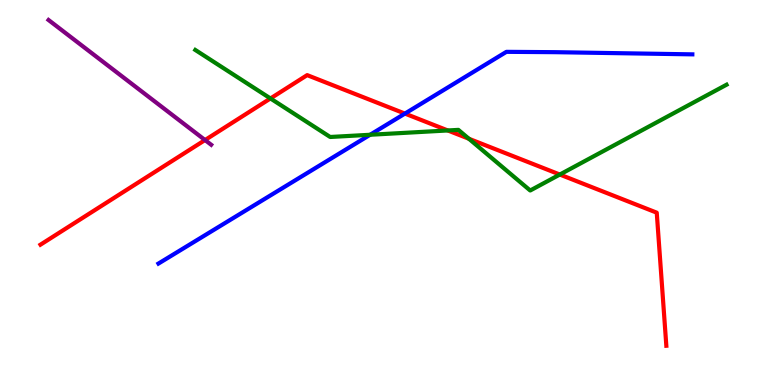[{'lines': ['blue', 'red'], 'intersections': [{'x': 5.22, 'y': 7.05}]}, {'lines': ['green', 'red'], 'intersections': [{'x': 3.49, 'y': 7.44}, {'x': 5.78, 'y': 6.61}, {'x': 6.05, 'y': 6.4}, {'x': 7.22, 'y': 5.47}]}, {'lines': ['purple', 'red'], 'intersections': [{'x': 2.65, 'y': 6.36}]}, {'lines': ['blue', 'green'], 'intersections': [{'x': 4.78, 'y': 6.5}]}, {'lines': ['blue', 'purple'], 'intersections': []}, {'lines': ['green', 'purple'], 'intersections': []}]